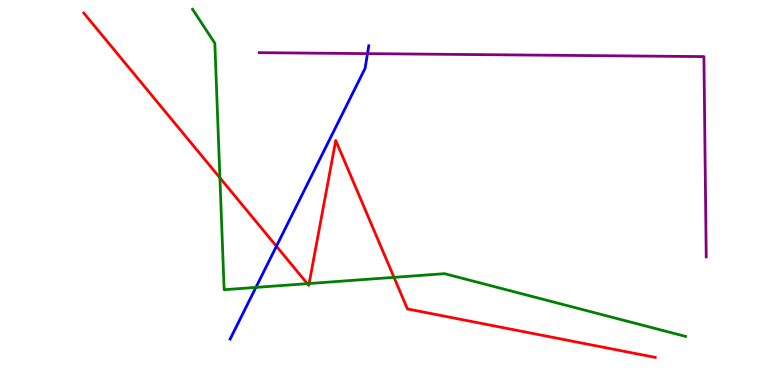[{'lines': ['blue', 'red'], 'intersections': [{'x': 3.57, 'y': 3.6}]}, {'lines': ['green', 'red'], 'intersections': [{'x': 2.84, 'y': 5.38}, {'x': 3.97, 'y': 2.63}, {'x': 3.99, 'y': 2.64}, {'x': 5.08, 'y': 2.8}]}, {'lines': ['purple', 'red'], 'intersections': []}, {'lines': ['blue', 'green'], 'intersections': [{'x': 3.3, 'y': 2.53}]}, {'lines': ['blue', 'purple'], 'intersections': [{'x': 4.74, 'y': 8.61}]}, {'lines': ['green', 'purple'], 'intersections': []}]